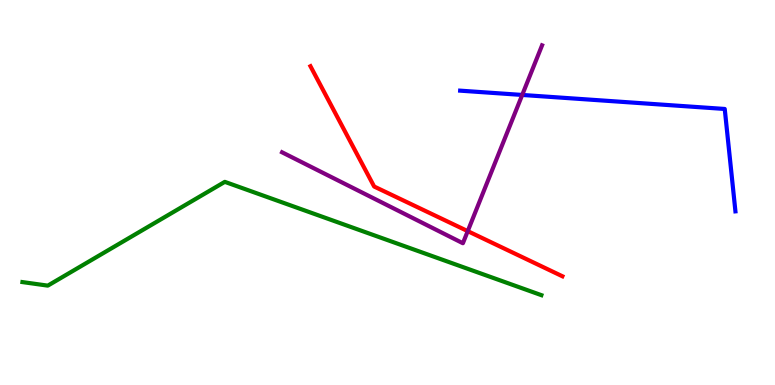[{'lines': ['blue', 'red'], 'intersections': []}, {'lines': ['green', 'red'], 'intersections': []}, {'lines': ['purple', 'red'], 'intersections': [{'x': 6.04, 'y': 4.0}]}, {'lines': ['blue', 'green'], 'intersections': []}, {'lines': ['blue', 'purple'], 'intersections': [{'x': 6.74, 'y': 7.53}]}, {'lines': ['green', 'purple'], 'intersections': []}]